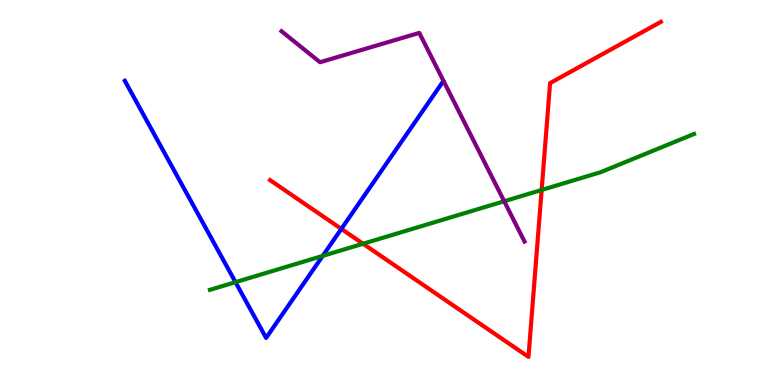[{'lines': ['blue', 'red'], 'intersections': [{'x': 4.4, 'y': 4.05}]}, {'lines': ['green', 'red'], 'intersections': [{'x': 4.68, 'y': 3.67}, {'x': 6.99, 'y': 5.07}]}, {'lines': ['purple', 'red'], 'intersections': []}, {'lines': ['blue', 'green'], 'intersections': [{'x': 3.04, 'y': 2.67}, {'x': 4.16, 'y': 3.35}]}, {'lines': ['blue', 'purple'], 'intersections': []}, {'lines': ['green', 'purple'], 'intersections': [{'x': 6.51, 'y': 4.77}]}]